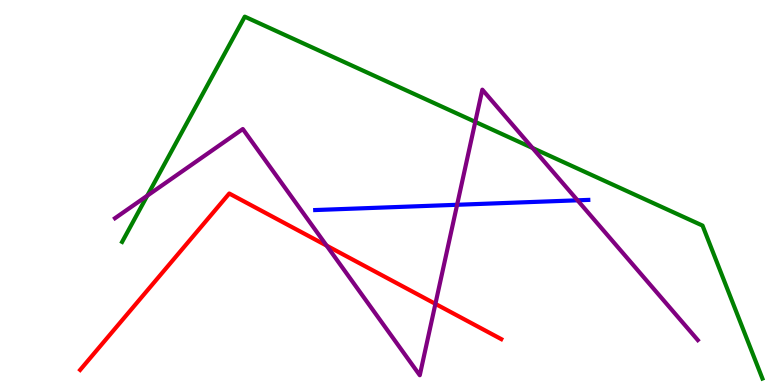[{'lines': ['blue', 'red'], 'intersections': []}, {'lines': ['green', 'red'], 'intersections': []}, {'lines': ['purple', 'red'], 'intersections': [{'x': 4.21, 'y': 3.62}, {'x': 5.62, 'y': 2.11}]}, {'lines': ['blue', 'green'], 'intersections': []}, {'lines': ['blue', 'purple'], 'intersections': [{'x': 5.9, 'y': 4.68}, {'x': 7.45, 'y': 4.8}]}, {'lines': ['green', 'purple'], 'intersections': [{'x': 1.9, 'y': 4.92}, {'x': 6.13, 'y': 6.83}, {'x': 6.87, 'y': 6.16}]}]